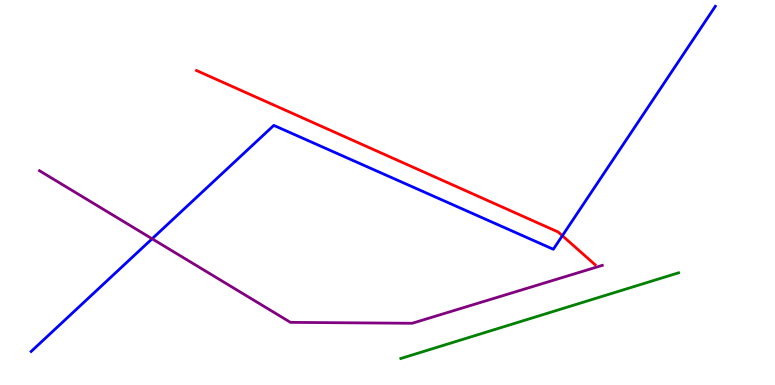[{'lines': ['blue', 'red'], 'intersections': [{'x': 7.26, 'y': 3.88}]}, {'lines': ['green', 'red'], 'intersections': []}, {'lines': ['purple', 'red'], 'intersections': []}, {'lines': ['blue', 'green'], 'intersections': []}, {'lines': ['blue', 'purple'], 'intersections': [{'x': 1.96, 'y': 3.8}]}, {'lines': ['green', 'purple'], 'intersections': []}]